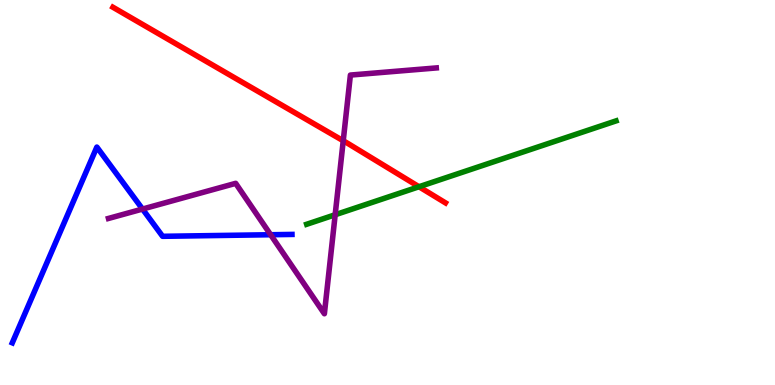[{'lines': ['blue', 'red'], 'intersections': []}, {'lines': ['green', 'red'], 'intersections': [{'x': 5.41, 'y': 5.15}]}, {'lines': ['purple', 'red'], 'intersections': [{'x': 4.43, 'y': 6.34}]}, {'lines': ['blue', 'green'], 'intersections': []}, {'lines': ['blue', 'purple'], 'intersections': [{'x': 1.84, 'y': 4.57}, {'x': 3.49, 'y': 3.9}]}, {'lines': ['green', 'purple'], 'intersections': [{'x': 4.32, 'y': 4.42}]}]